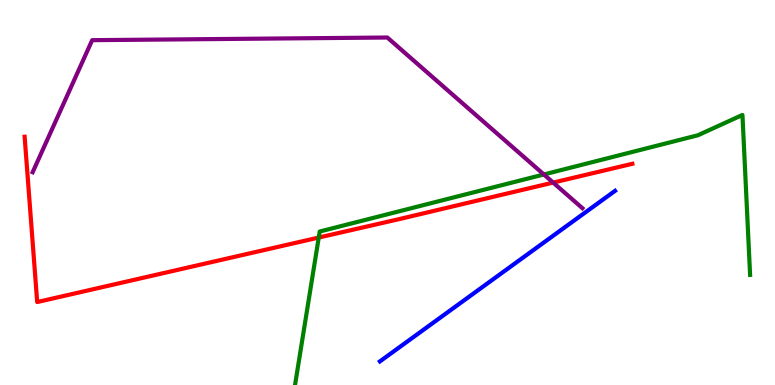[{'lines': ['blue', 'red'], 'intersections': []}, {'lines': ['green', 'red'], 'intersections': [{'x': 4.11, 'y': 3.83}]}, {'lines': ['purple', 'red'], 'intersections': [{'x': 7.14, 'y': 5.26}]}, {'lines': ['blue', 'green'], 'intersections': []}, {'lines': ['blue', 'purple'], 'intersections': []}, {'lines': ['green', 'purple'], 'intersections': [{'x': 7.02, 'y': 5.47}]}]